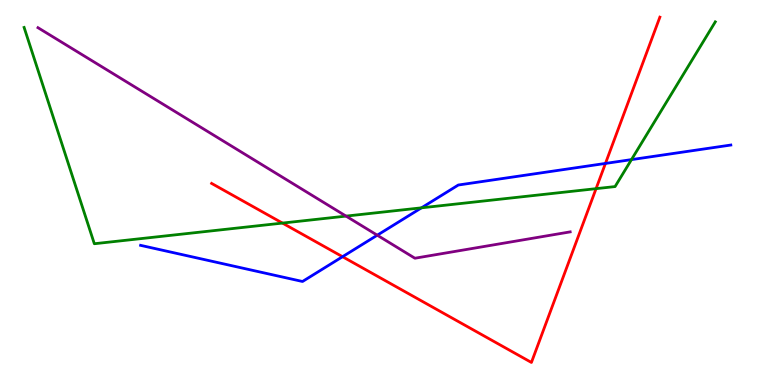[{'lines': ['blue', 'red'], 'intersections': [{'x': 4.42, 'y': 3.33}, {'x': 7.81, 'y': 5.76}]}, {'lines': ['green', 'red'], 'intersections': [{'x': 3.64, 'y': 4.21}, {'x': 7.69, 'y': 5.1}]}, {'lines': ['purple', 'red'], 'intersections': []}, {'lines': ['blue', 'green'], 'intersections': [{'x': 5.44, 'y': 4.6}, {'x': 8.15, 'y': 5.85}]}, {'lines': ['blue', 'purple'], 'intersections': [{'x': 4.87, 'y': 3.89}]}, {'lines': ['green', 'purple'], 'intersections': [{'x': 4.46, 'y': 4.39}]}]